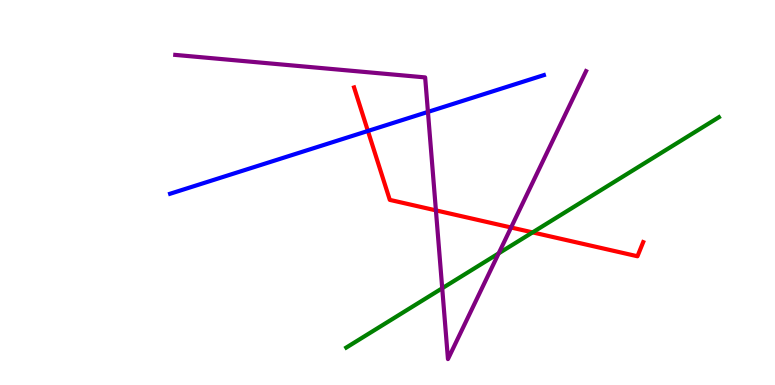[{'lines': ['blue', 'red'], 'intersections': [{'x': 4.75, 'y': 6.6}]}, {'lines': ['green', 'red'], 'intersections': [{'x': 6.87, 'y': 3.96}]}, {'lines': ['purple', 'red'], 'intersections': [{'x': 5.62, 'y': 4.54}, {'x': 6.59, 'y': 4.09}]}, {'lines': ['blue', 'green'], 'intersections': []}, {'lines': ['blue', 'purple'], 'intersections': [{'x': 5.52, 'y': 7.09}]}, {'lines': ['green', 'purple'], 'intersections': [{'x': 5.71, 'y': 2.51}, {'x': 6.43, 'y': 3.42}]}]